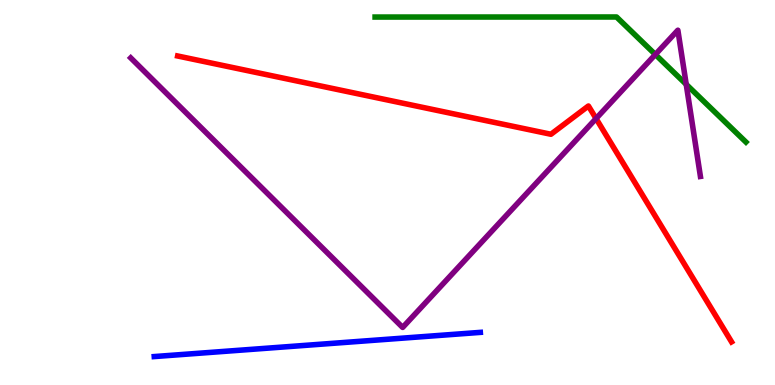[{'lines': ['blue', 'red'], 'intersections': []}, {'lines': ['green', 'red'], 'intersections': []}, {'lines': ['purple', 'red'], 'intersections': [{'x': 7.69, 'y': 6.92}]}, {'lines': ['blue', 'green'], 'intersections': []}, {'lines': ['blue', 'purple'], 'intersections': []}, {'lines': ['green', 'purple'], 'intersections': [{'x': 8.46, 'y': 8.58}, {'x': 8.85, 'y': 7.81}]}]